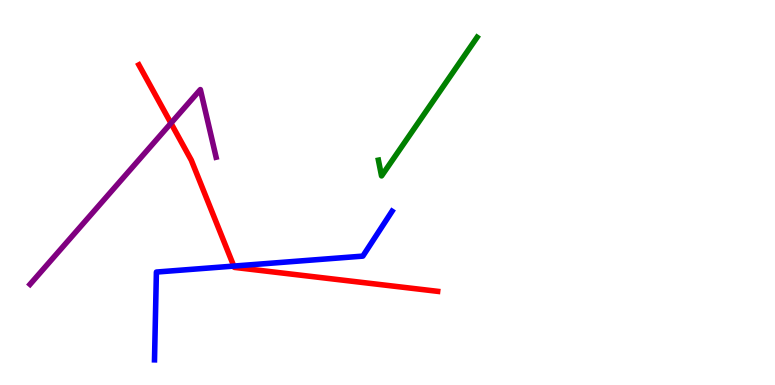[{'lines': ['blue', 'red'], 'intersections': [{'x': 3.02, 'y': 3.09}]}, {'lines': ['green', 'red'], 'intersections': []}, {'lines': ['purple', 'red'], 'intersections': [{'x': 2.21, 'y': 6.8}]}, {'lines': ['blue', 'green'], 'intersections': []}, {'lines': ['blue', 'purple'], 'intersections': []}, {'lines': ['green', 'purple'], 'intersections': []}]